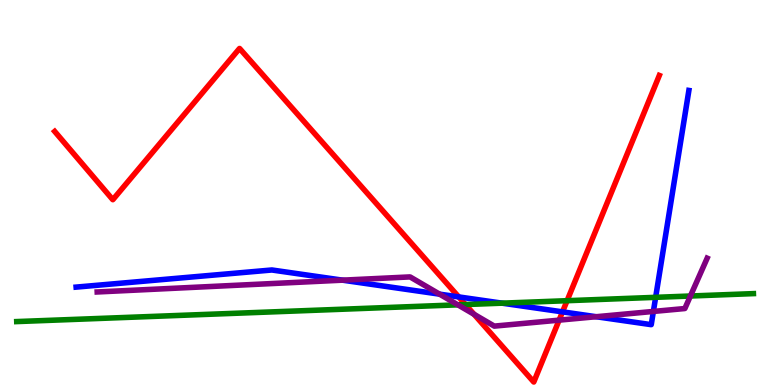[{'lines': ['blue', 'red'], 'intersections': [{'x': 5.92, 'y': 2.29}, {'x': 7.26, 'y': 1.9}]}, {'lines': ['green', 'red'], 'intersections': [{'x': 6.01, 'y': 2.09}, {'x': 7.32, 'y': 2.19}]}, {'lines': ['purple', 'red'], 'intersections': [{'x': 6.12, 'y': 1.84}, {'x': 7.21, 'y': 1.68}]}, {'lines': ['blue', 'green'], 'intersections': [{'x': 6.48, 'y': 2.13}, {'x': 8.46, 'y': 2.28}]}, {'lines': ['blue', 'purple'], 'intersections': [{'x': 4.42, 'y': 2.72}, {'x': 5.67, 'y': 2.36}, {'x': 7.69, 'y': 1.77}, {'x': 8.43, 'y': 1.91}]}, {'lines': ['green', 'purple'], 'intersections': [{'x': 5.91, 'y': 2.08}, {'x': 8.91, 'y': 2.31}]}]